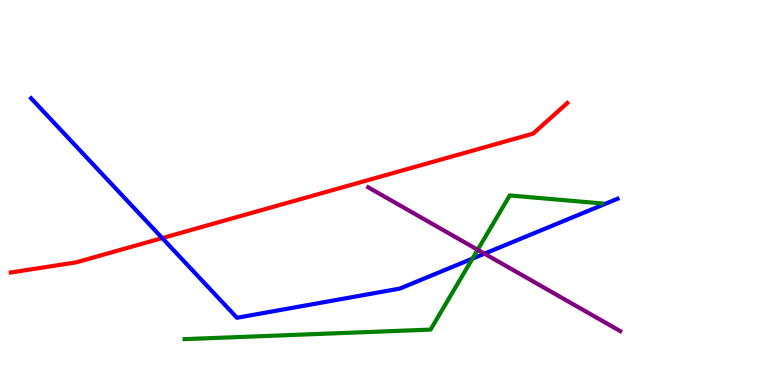[{'lines': ['blue', 'red'], 'intersections': [{'x': 2.09, 'y': 3.82}]}, {'lines': ['green', 'red'], 'intersections': []}, {'lines': ['purple', 'red'], 'intersections': []}, {'lines': ['blue', 'green'], 'intersections': [{'x': 6.1, 'y': 3.28}]}, {'lines': ['blue', 'purple'], 'intersections': [{'x': 6.25, 'y': 3.41}]}, {'lines': ['green', 'purple'], 'intersections': [{'x': 6.16, 'y': 3.51}]}]